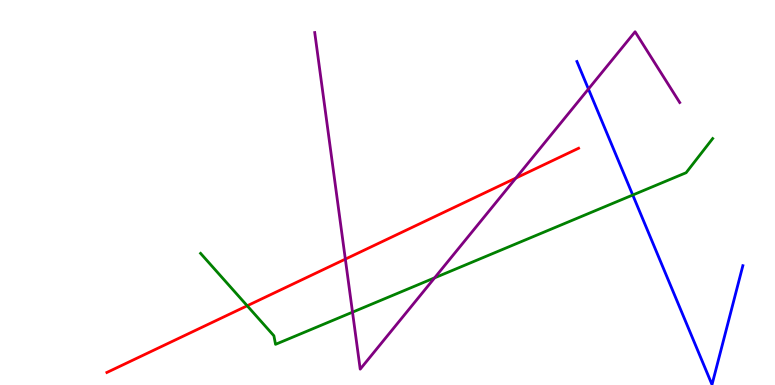[{'lines': ['blue', 'red'], 'intersections': []}, {'lines': ['green', 'red'], 'intersections': [{'x': 3.19, 'y': 2.06}]}, {'lines': ['purple', 'red'], 'intersections': [{'x': 4.46, 'y': 3.27}, {'x': 6.66, 'y': 5.38}]}, {'lines': ['blue', 'green'], 'intersections': [{'x': 8.16, 'y': 4.93}]}, {'lines': ['blue', 'purple'], 'intersections': [{'x': 7.59, 'y': 7.69}]}, {'lines': ['green', 'purple'], 'intersections': [{'x': 4.55, 'y': 1.89}, {'x': 5.61, 'y': 2.78}]}]